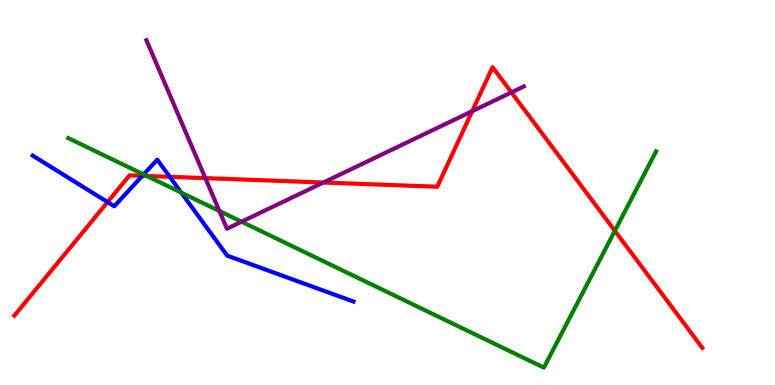[{'lines': ['blue', 'red'], 'intersections': [{'x': 1.39, 'y': 4.75}, {'x': 1.84, 'y': 5.43}, {'x': 2.19, 'y': 5.41}]}, {'lines': ['green', 'red'], 'intersections': [{'x': 1.89, 'y': 5.43}, {'x': 7.93, 'y': 4.0}]}, {'lines': ['purple', 'red'], 'intersections': [{'x': 2.65, 'y': 5.37}, {'x': 4.17, 'y': 5.26}, {'x': 6.09, 'y': 7.11}, {'x': 6.6, 'y': 7.6}]}, {'lines': ['blue', 'green'], 'intersections': [{'x': 1.85, 'y': 5.47}, {'x': 2.34, 'y': 5.0}]}, {'lines': ['blue', 'purple'], 'intersections': []}, {'lines': ['green', 'purple'], 'intersections': [{'x': 2.83, 'y': 4.52}, {'x': 3.12, 'y': 4.24}]}]